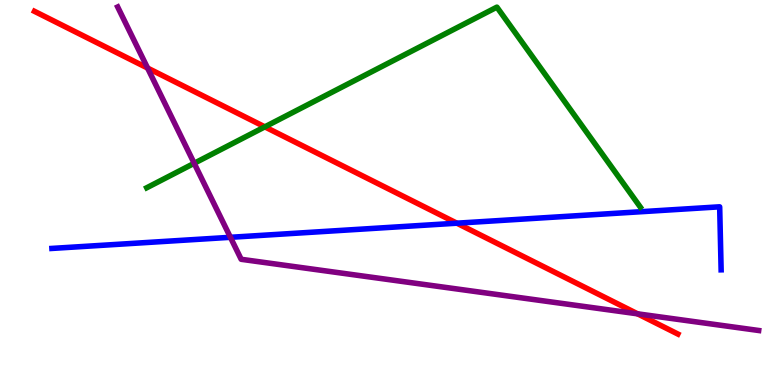[{'lines': ['blue', 'red'], 'intersections': [{'x': 5.9, 'y': 4.2}]}, {'lines': ['green', 'red'], 'intersections': [{'x': 3.42, 'y': 6.71}]}, {'lines': ['purple', 'red'], 'intersections': [{'x': 1.9, 'y': 8.23}, {'x': 8.23, 'y': 1.85}]}, {'lines': ['blue', 'green'], 'intersections': []}, {'lines': ['blue', 'purple'], 'intersections': [{'x': 2.97, 'y': 3.84}]}, {'lines': ['green', 'purple'], 'intersections': [{'x': 2.51, 'y': 5.76}]}]